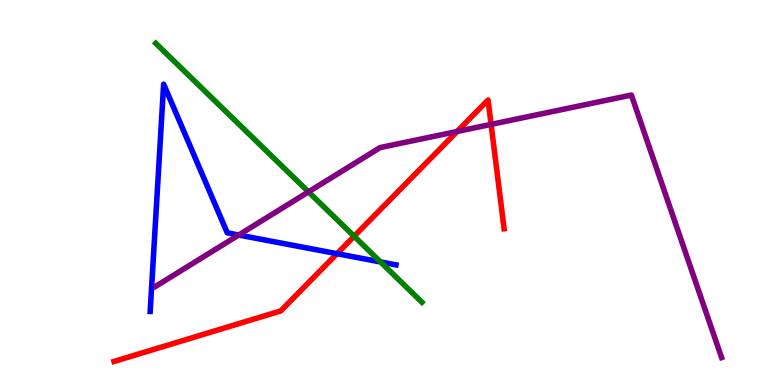[{'lines': ['blue', 'red'], 'intersections': [{'x': 4.35, 'y': 3.41}]}, {'lines': ['green', 'red'], 'intersections': [{'x': 4.57, 'y': 3.86}]}, {'lines': ['purple', 'red'], 'intersections': [{'x': 5.9, 'y': 6.59}, {'x': 6.34, 'y': 6.77}]}, {'lines': ['blue', 'green'], 'intersections': [{'x': 4.91, 'y': 3.2}]}, {'lines': ['blue', 'purple'], 'intersections': [{'x': 3.08, 'y': 3.9}]}, {'lines': ['green', 'purple'], 'intersections': [{'x': 3.98, 'y': 5.02}]}]